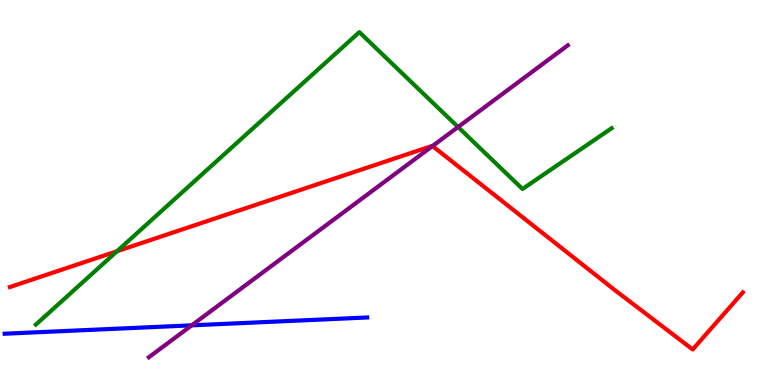[{'lines': ['blue', 'red'], 'intersections': []}, {'lines': ['green', 'red'], 'intersections': [{'x': 1.51, 'y': 3.47}]}, {'lines': ['purple', 'red'], 'intersections': [{'x': 5.58, 'y': 6.21}]}, {'lines': ['blue', 'green'], 'intersections': []}, {'lines': ['blue', 'purple'], 'intersections': [{'x': 2.47, 'y': 1.55}]}, {'lines': ['green', 'purple'], 'intersections': [{'x': 5.91, 'y': 6.7}]}]